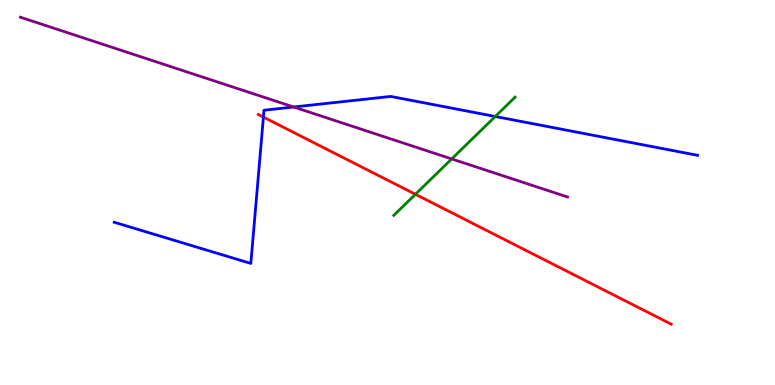[{'lines': ['blue', 'red'], 'intersections': [{'x': 3.4, 'y': 6.96}]}, {'lines': ['green', 'red'], 'intersections': [{'x': 5.36, 'y': 4.95}]}, {'lines': ['purple', 'red'], 'intersections': []}, {'lines': ['blue', 'green'], 'intersections': [{'x': 6.39, 'y': 6.97}]}, {'lines': ['blue', 'purple'], 'intersections': [{'x': 3.79, 'y': 7.22}]}, {'lines': ['green', 'purple'], 'intersections': [{'x': 5.83, 'y': 5.87}]}]